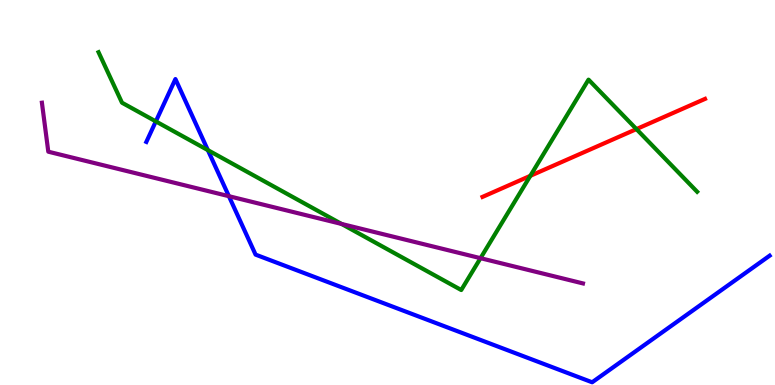[{'lines': ['blue', 'red'], 'intersections': []}, {'lines': ['green', 'red'], 'intersections': [{'x': 6.84, 'y': 5.43}, {'x': 8.21, 'y': 6.65}]}, {'lines': ['purple', 'red'], 'intersections': []}, {'lines': ['blue', 'green'], 'intersections': [{'x': 2.01, 'y': 6.85}, {'x': 2.68, 'y': 6.1}]}, {'lines': ['blue', 'purple'], 'intersections': [{'x': 2.95, 'y': 4.9}]}, {'lines': ['green', 'purple'], 'intersections': [{'x': 4.41, 'y': 4.18}, {'x': 6.2, 'y': 3.29}]}]